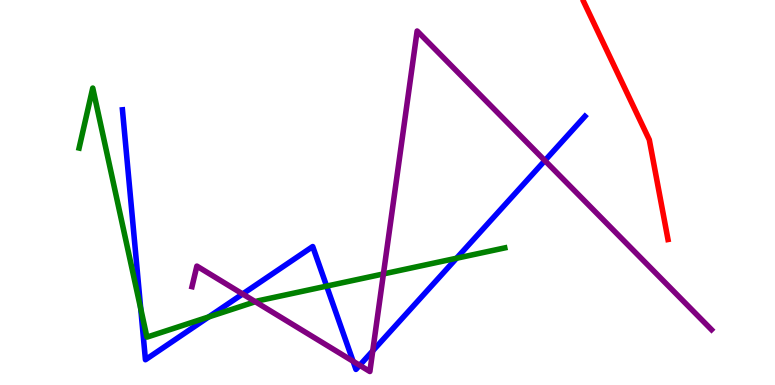[{'lines': ['blue', 'red'], 'intersections': []}, {'lines': ['green', 'red'], 'intersections': []}, {'lines': ['purple', 'red'], 'intersections': []}, {'lines': ['blue', 'green'], 'intersections': [{'x': 1.82, 'y': 1.98}, {'x': 2.69, 'y': 1.77}, {'x': 4.21, 'y': 2.57}, {'x': 5.89, 'y': 3.29}]}, {'lines': ['blue', 'purple'], 'intersections': [{'x': 3.13, 'y': 2.36}, {'x': 4.56, 'y': 0.616}, {'x': 4.64, 'y': 0.512}, {'x': 4.81, 'y': 0.887}, {'x': 7.03, 'y': 5.83}]}, {'lines': ['green', 'purple'], 'intersections': [{'x': 3.29, 'y': 2.16}, {'x': 4.95, 'y': 2.88}]}]